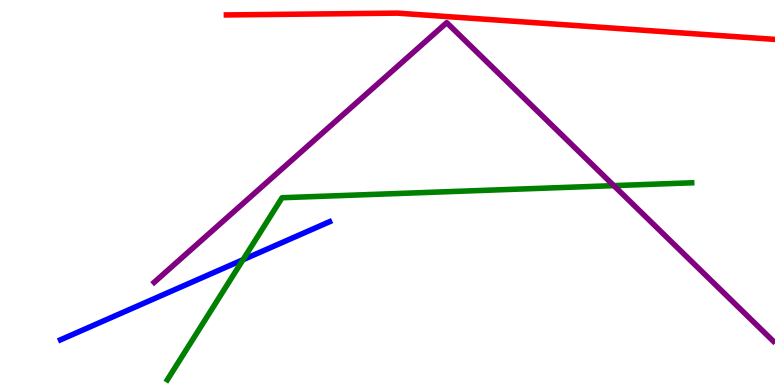[{'lines': ['blue', 'red'], 'intersections': []}, {'lines': ['green', 'red'], 'intersections': []}, {'lines': ['purple', 'red'], 'intersections': []}, {'lines': ['blue', 'green'], 'intersections': [{'x': 3.14, 'y': 3.25}]}, {'lines': ['blue', 'purple'], 'intersections': []}, {'lines': ['green', 'purple'], 'intersections': [{'x': 7.92, 'y': 5.18}]}]